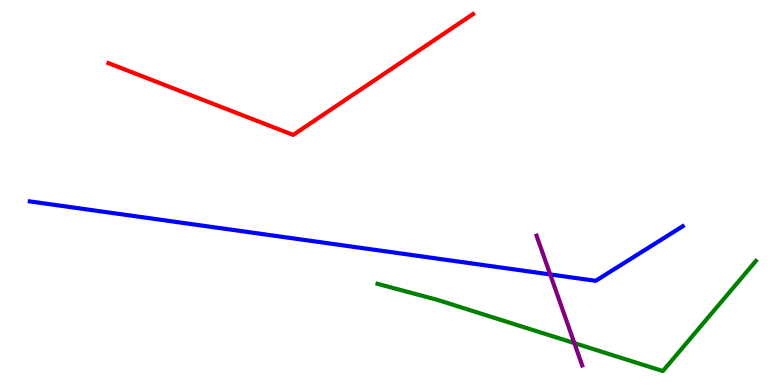[{'lines': ['blue', 'red'], 'intersections': []}, {'lines': ['green', 'red'], 'intersections': []}, {'lines': ['purple', 'red'], 'intersections': []}, {'lines': ['blue', 'green'], 'intersections': []}, {'lines': ['blue', 'purple'], 'intersections': [{'x': 7.1, 'y': 2.87}]}, {'lines': ['green', 'purple'], 'intersections': [{'x': 7.41, 'y': 1.09}]}]